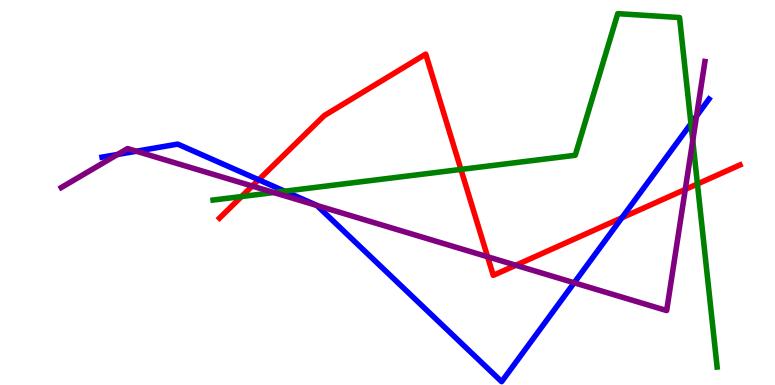[{'lines': ['blue', 'red'], 'intersections': [{'x': 3.34, 'y': 5.33}, {'x': 8.02, 'y': 4.34}]}, {'lines': ['green', 'red'], 'intersections': [{'x': 3.12, 'y': 4.9}, {'x': 5.95, 'y': 5.6}, {'x': 9.0, 'y': 5.22}]}, {'lines': ['purple', 'red'], 'intersections': [{'x': 3.26, 'y': 5.17}, {'x': 6.29, 'y': 3.33}, {'x': 6.66, 'y': 3.11}, {'x': 8.84, 'y': 5.08}]}, {'lines': ['blue', 'green'], 'intersections': [{'x': 3.67, 'y': 5.03}, {'x': 8.92, 'y': 6.79}]}, {'lines': ['blue', 'purple'], 'intersections': [{'x': 1.52, 'y': 5.99}, {'x': 1.76, 'y': 6.07}, {'x': 4.09, 'y': 4.66}, {'x': 7.41, 'y': 2.66}, {'x': 8.99, 'y': 6.99}]}, {'lines': ['green', 'purple'], 'intersections': [{'x': 3.53, 'y': 5.0}, {'x': 8.94, 'y': 6.35}]}]